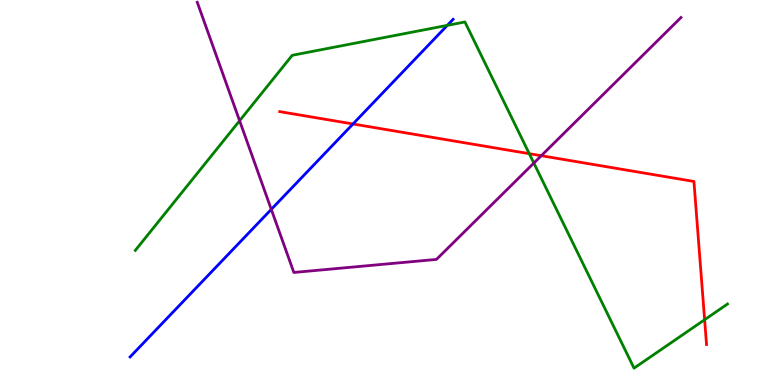[{'lines': ['blue', 'red'], 'intersections': [{'x': 4.55, 'y': 6.78}]}, {'lines': ['green', 'red'], 'intersections': [{'x': 6.83, 'y': 6.01}, {'x': 9.09, 'y': 1.7}]}, {'lines': ['purple', 'red'], 'intersections': [{'x': 6.98, 'y': 5.96}]}, {'lines': ['blue', 'green'], 'intersections': [{'x': 5.77, 'y': 9.34}]}, {'lines': ['blue', 'purple'], 'intersections': [{'x': 3.5, 'y': 4.56}]}, {'lines': ['green', 'purple'], 'intersections': [{'x': 3.09, 'y': 6.86}, {'x': 6.89, 'y': 5.76}]}]